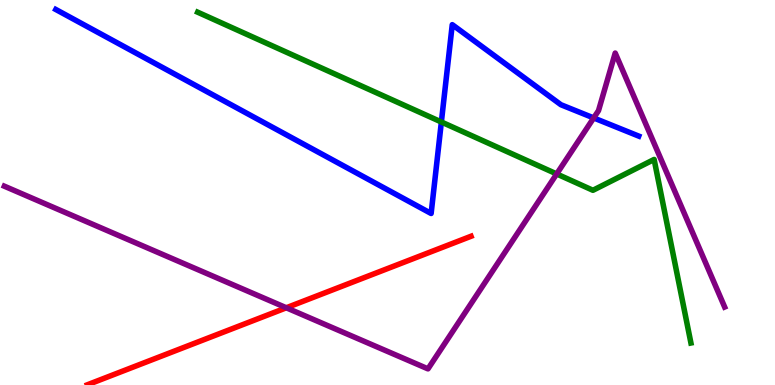[{'lines': ['blue', 'red'], 'intersections': []}, {'lines': ['green', 'red'], 'intersections': []}, {'lines': ['purple', 'red'], 'intersections': [{'x': 3.69, 'y': 2.01}]}, {'lines': ['blue', 'green'], 'intersections': [{'x': 5.7, 'y': 6.83}]}, {'lines': ['blue', 'purple'], 'intersections': [{'x': 7.66, 'y': 6.94}]}, {'lines': ['green', 'purple'], 'intersections': [{'x': 7.18, 'y': 5.48}]}]